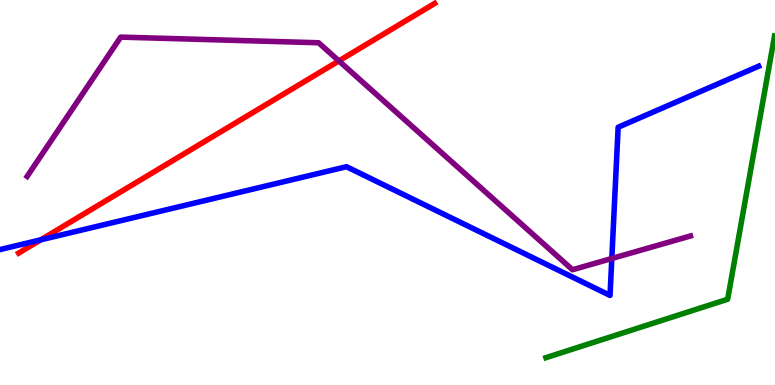[{'lines': ['blue', 'red'], 'intersections': [{'x': 0.526, 'y': 3.77}]}, {'lines': ['green', 'red'], 'intersections': []}, {'lines': ['purple', 'red'], 'intersections': [{'x': 4.37, 'y': 8.42}]}, {'lines': ['blue', 'green'], 'intersections': []}, {'lines': ['blue', 'purple'], 'intersections': [{'x': 7.89, 'y': 3.29}]}, {'lines': ['green', 'purple'], 'intersections': []}]